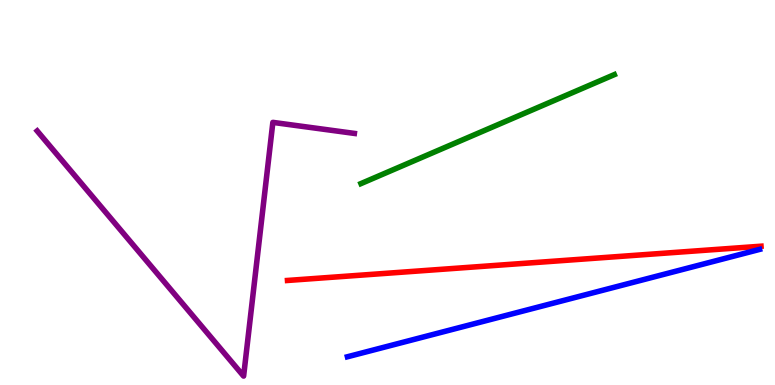[{'lines': ['blue', 'red'], 'intersections': []}, {'lines': ['green', 'red'], 'intersections': []}, {'lines': ['purple', 'red'], 'intersections': []}, {'lines': ['blue', 'green'], 'intersections': []}, {'lines': ['blue', 'purple'], 'intersections': []}, {'lines': ['green', 'purple'], 'intersections': []}]